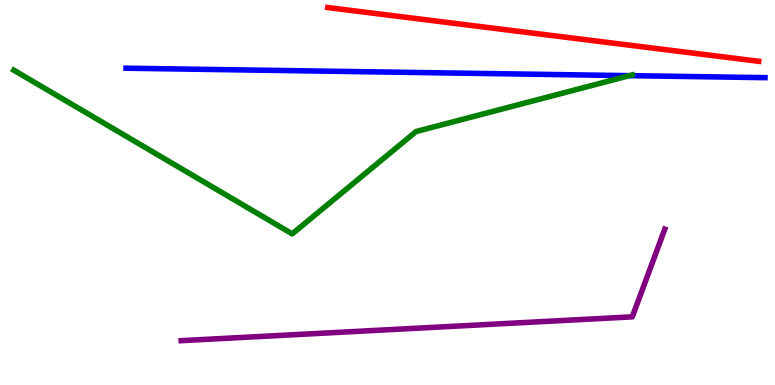[{'lines': ['blue', 'red'], 'intersections': []}, {'lines': ['green', 'red'], 'intersections': []}, {'lines': ['purple', 'red'], 'intersections': []}, {'lines': ['blue', 'green'], 'intersections': [{'x': 8.12, 'y': 8.04}]}, {'lines': ['blue', 'purple'], 'intersections': []}, {'lines': ['green', 'purple'], 'intersections': []}]